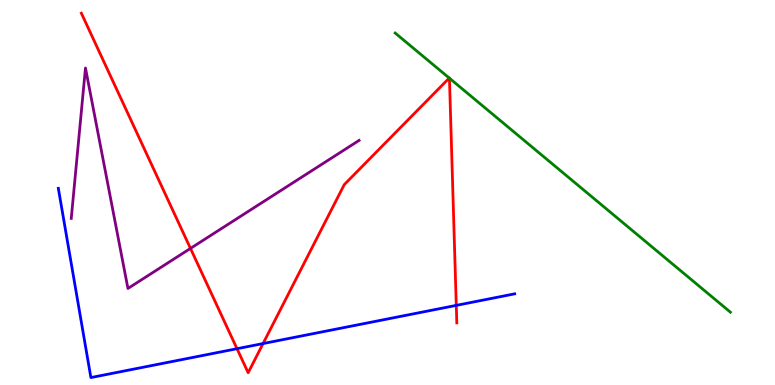[{'lines': ['blue', 'red'], 'intersections': [{'x': 3.06, 'y': 0.943}, {'x': 3.39, 'y': 1.08}, {'x': 5.89, 'y': 2.07}]}, {'lines': ['green', 'red'], 'intersections': [{'x': 5.8, 'y': 7.97}, {'x': 5.8, 'y': 7.97}]}, {'lines': ['purple', 'red'], 'intersections': [{'x': 2.46, 'y': 3.55}]}, {'lines': ['blue', 'green'], 'intersections': []}, {'lines': ['blue', 'purple'], 'intersections': []}, {'lines': ['green', 'purple'], 'intersections': []}]